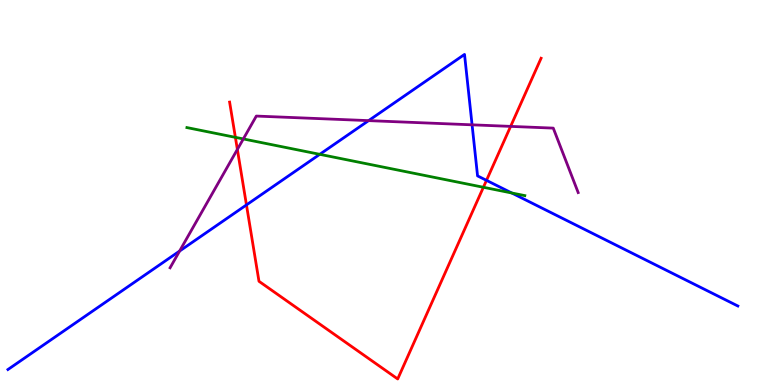[{'lines': ['blue', 'red'], 'intersections': [{'x': 3.18, 'y': 4.68}, {'x': 6.28, 'y': 5.32}]}, {'lines': ['green', 'red'], 'intersections': [{'x': 3.04, 'y': 6.43}, {'x': 6.24, 'y': 5.14}]}, {'lines': ['purple', 'red'], 'intersections': [{'x': 3.06, 'y': 6.12}, {'x': 6.59, 'y': 6.72}]}, {'lines': ['blue', 'green'], 'intersections': [{'x': 4.13, 'y': 5.99}, {'x': 6.6, 'y': 4.99}]}, {'lines': ['blue', 'purple'], 'intersections': [{'x': 2.32, 'y': 3.48}, {'x': 4.76, 'y': 6.87}, {'x': 6.09, 'y': 6.76}]}, {'lines': ['green', 'purple'], 'intersections': [{'x': 3.14, 'y': 6.39}]}]